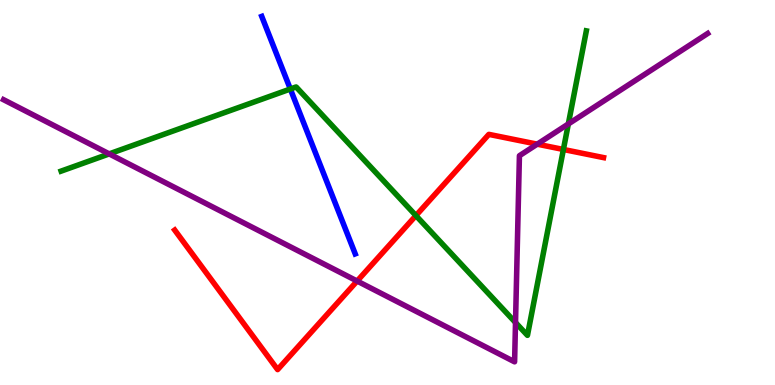[{'lines': ['blue', 'red'], 'intersections': []}, {'lines': ['green', 'red'], 'intersections': [{'x': 5.37, 'y': 4.4}, {'x': 7.27, 'y': 6.12}]}, {'lines': ['purple', 'red'], 'intersections': [{'x': 4.61, 'y': 2.7}, {'x': 6.93, 'y': 6.26}]}, {'lines': ['blue', 'green'], 'intersections': [{'x': 3.75, 'y': 7.69}]}, {'lines': ['blue', 'purple'], 'intersections': []}, {'lines': ['green', 'purple'], 'intersections': [{'x': 1.41, 'y': 6.0}, {'x': 6.65, 'y': 1.62}, {'x': 7.33, 'y': 6.78}]}]